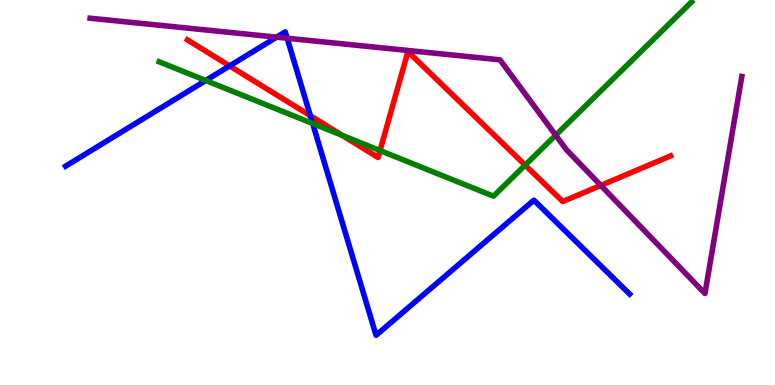[{'lines': ['blue', 'red'], 'intersections': [{'x': 2.96, 'y': 8.29}, {'x': 4.0, 'y': 6.99}]}, {'lines': ['green', 'red'], 'intersections': [{'x': 4.41, 'y': 6.49}, {'x': 4.9, 'y': 6.09}, {'x': 6.78, 'y': 5.71}]}, {'lines': ['purple', 'red'], 'intersections': [{'x': 7.75, 'y': 5.18}]}, {'lines': ['blue', 'green'], 'intersections': [{'x': 2.65, 'y': 7.91}, {'x': 4.03, 'y': 6.79}]}, {'lines': ['blue', 'purple'], 'intersections': [{'x': 3.57, 'y': 9.03}, {'x': 3.71, 'y': 9.01}]}, {'lines': ['green', 'purple'], 'intersections': [{'x': 7.17, 'y': 6.49}]}]